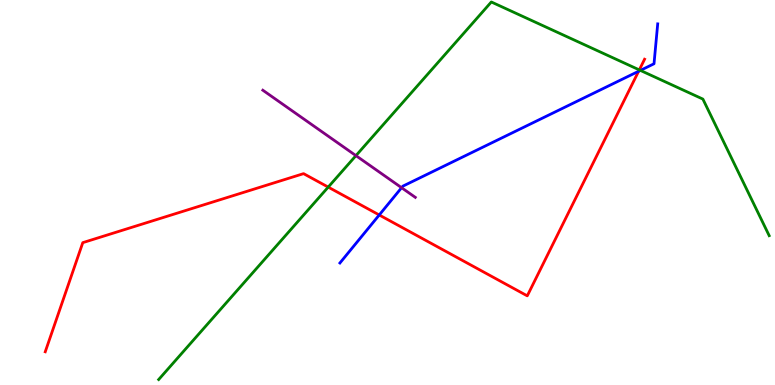[{'lines': ['blue', 'red'], 'intersections': [{'x': 4.89, 'y': 4.42}, {'x': 8.24, 'y': 8.15}]}, {'lines': ['green', 'red'], 'intersections': [{'x': 4.24, 'y': 5.14}, {'x': 8.25, 'y': 8.18}]}, {'lines': ['purple', 'red'], 'intersections': []}, {'lines': ['blue', 'green'], 'intersections': [{'x': 8.26, 'y': 8.17}]}, {'lines': ['blue', 'purple'], 'intersections': [{'x': 5.18, 'y': 5.12}]}, {'lines': ['green', 'purple'], 'intersections': [{'x': 4.59, 'y': 5.96}]}]